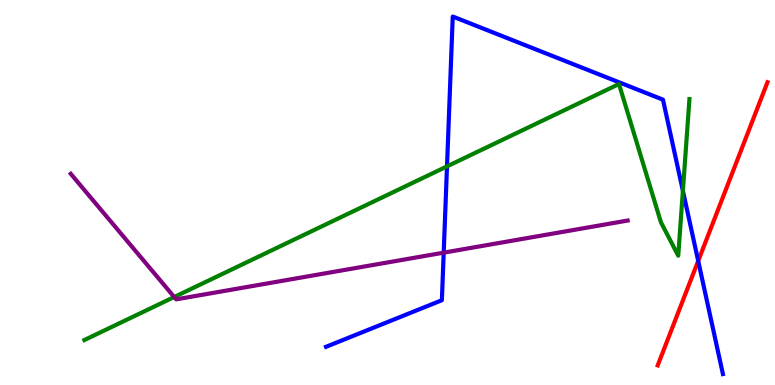[{'lines': ['blue', 'red'], 'intersections': [{'x': 9.01, 'y': 3.22}]}, {'lines': ['green', 'red'], 'intersections': []}, {'lines': ['purple', 'red'], 'intersections': []}, {'lines': ['blue', 'green'], 'intersections': [{'x': 5.77, 'y': 5.68}, {'x': 8.81, 'y': 5.04}]}, {'lines': ['blue', 'purple'], 'intersections': [{'x': 5.73, 'y': 3.44}]}, {'lines': ['green', 'purple'], 'intersections': [{'x': 2.25, 'y': 2.29}]}]